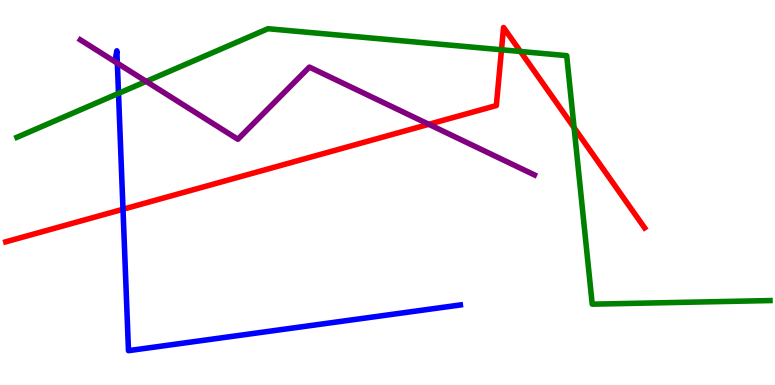[{'lines': ['blue', 'red'], 'intersections': [{'x': 1.59, 'y': 4.56}]}, {'lines': ['green', 'red'], 'intersections': [{'x': 6.47, 'y': 8.71}, {'x': 6.72, 'y': 8.66}, {'x': 7.41, 'y': 6.68}]}, {'lines': ['purple', 'red'], 'intersections': [{'x': 5.53, 'y': 6.77}]}, {'lines': ['blue', 'green'], 'intersections': [{'x': 1.53, 'y': 7.57}]}, {'lines': ['blue', 'purple'], 'intersections': [{'x': 1.51, 'y': 8.36}]}, {'lines': ['green', 'purple'], 'intersections': [{'x': 1.89, 'y': 7.89}]}]